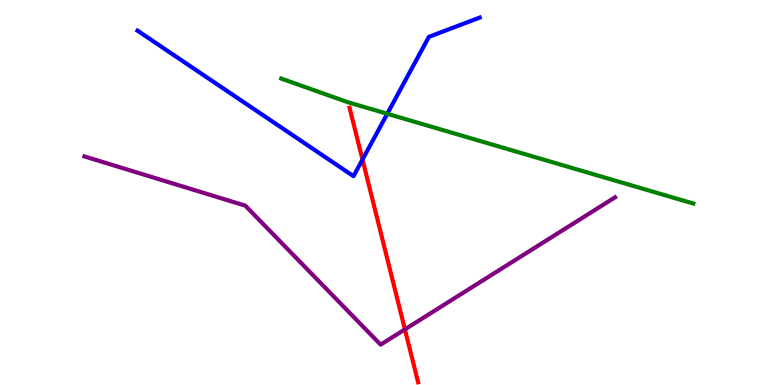[{'lines': ['blue', 'red'], 'intersections': [{'x': 4.68, 'y': 5.86}]}, {'lines': ['green', 'red'], 'intersections': []}, {'lines': ['purple', 'red'], 'intersections': [{'x': 5.22, 'y': 1.44}]}, {'lines': ['blue', 'green'], 'intersections': [{'x': 5.0, 'y': 7.04}]}, {'lines': ['blue', 'purple'], 'intersections': []}, {'lines': ['green', 'purple'], 'intersections': []}]